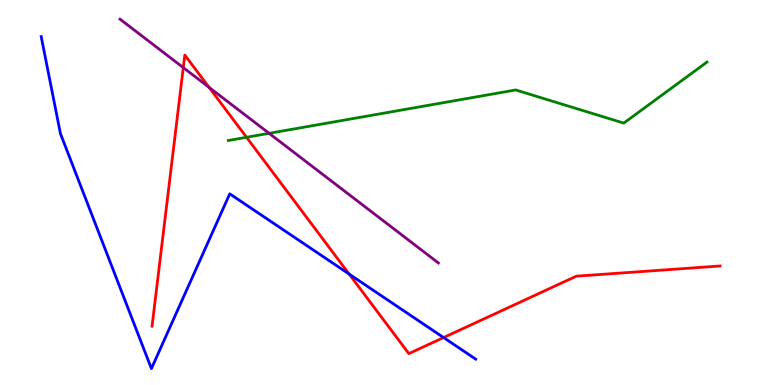[{'lines': ['blue', 'red'], 'intersections': [{'x': 4.51, 'y': 2.88}, {'x': 5.72, 'y': 1.23}]}, {'lines': ['green', 'red'], 'intersections': [{'x': 3.18, 'y': 6.43}]}, {'lines': ['purple', 'red'], 'intersections': [{'x': 2.36, 'y': 8.24}, {'x': 2.7, 'y': 7.73}]}, {'lines': ['blue', 'green'], 'intersections': []}, {'lines': ['blue', 'purple'], 'intersections': []}, {'lines': ['green', 'purple'], 'intersections': [{'x': 3.47, 'y': 6.54}]}]